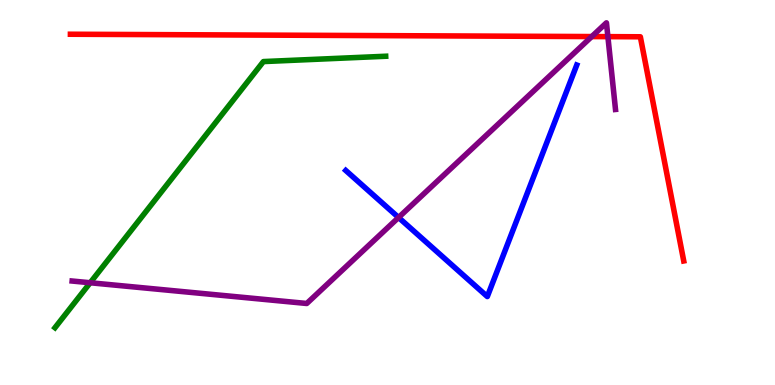[{'lines': ['blue', 'red'], 'intersections': []}, {'lines': ['green', 'red'], 'intersections': []}, {'lines': ['purple', 'red'], 'intersections': [{'x': 7.64, 'y': 9.05}, {'x': 7.84, 'y': 9.05}]}, {'lines': ['blue', 'green'], 'intersections': []}, {'lines': ['blue', 'purple'], 'intersections': [{'x': 5.14, 'y': 4.35}]}, {'lines': ['green', 'purple'], 'intersections': [{'x': 1.16, 'y': 2.66}]}]